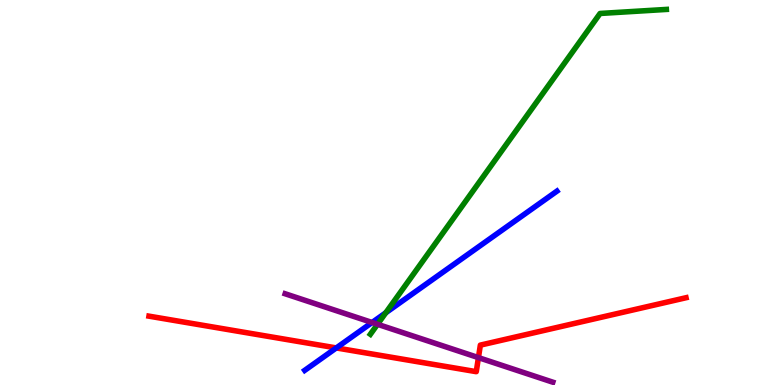[{'lines': ['blue', 'red'], 'intersections': [{'x': 4.34, 'y': 0.963}]}, {'lines': ['green', 'red'], 'intersections': []}, {'lines': ['purple', 'red'], 'intersections': [{'x': 6.17, 'y': 0.711}]}, {'lines': ['blue', 'green'], 'intersections': [{'x': 4.98, 'y': 1.88}]}, {'lines': ['blue', 'purple'], 'intersections': [{'x': 4.8, 'y': 1.62}]}, {'lines': ['green', 'purple'], 'intersections': [{'x': 4.87, 'y': 1.58}]}]